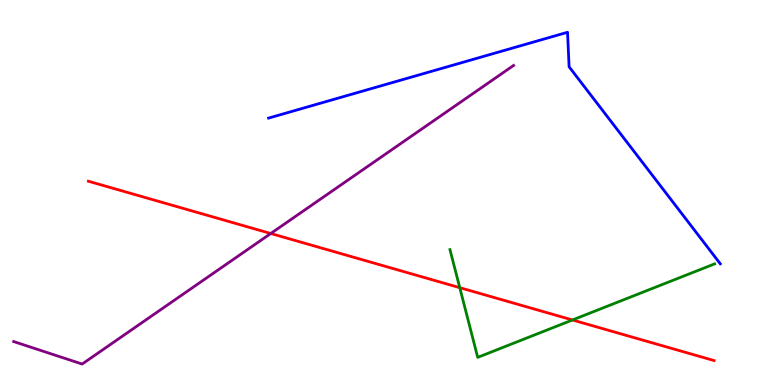[{'lines': ['blue', 'red'], 'intersections': []}, {'lines': ['green', 'red'], 'intersections': [{'x': 5.93, 'y': 2.53}, {'x': 7.39, 'y': 1.69}]}, {'lines': ['purple', 'red'], 'intersections': [{'x': 3.49, 'y': 3.94}]}, {'lines': ['blue', 'green'], 'intersections': []}, {'lines': ['blue', 'purple'], 'intersections': []}, {'lines': ['green', 'purple'], 'intersections': []}]